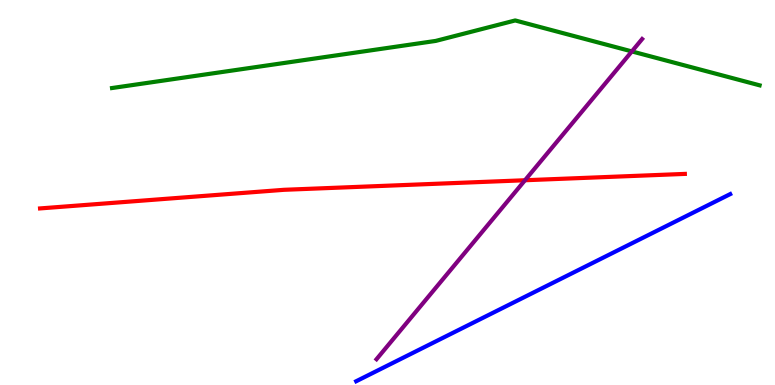[{'lines': ['blue', 'red'], 'intersections': []}, {'lines': ['green', 'red'], 'intersections': []}, {'lines': ['purple', 'red'], 'intersections': [{'x': 6.77, 'y': 5.32}]}, {'lines': ['blue', 'green'], 'intersections': []}, {'lines': ['blue', 'purple'], 'intersections': []}, {'lines': ['green', 'purple'], 'intersections': [{'x': 8.15, 'y': 8.66}]}]